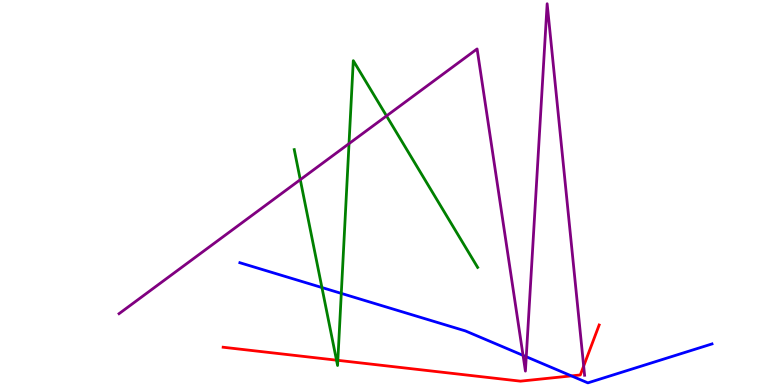[{'lines': ['blue', 'red'], 'intersections': [{'x': 7.37, 'y': 0.237}]}, {'lines': ['green', 'red'], 'intersections': [{'x': 4.34, 'y': 0.645}, {'x': 4.36, 'y': 0.641}]}, {'lines': ['purple', 'red'], 'intersections': [{'x': 7.53, 'y': 0.492}]}, {'lines': ['blue', 'green'], 'intersections': [{'x': 4.15, 'y': 2.53}, {'x': 4.4, 'y': 2.38}]}, {'lines': ['blue', 'purple'], 'intersections': [{'x': 6.75, 'y': 0.769}, {'x': 6.79, 'y': 0.734}]}, {'lines': ['green', 'purple'], 'intersections': [{'x': 3.87, 'y': 5.33}, {'x': 4.5, 'y': 6.27}, {'x': 4.99, 'y': 6.99}]}]